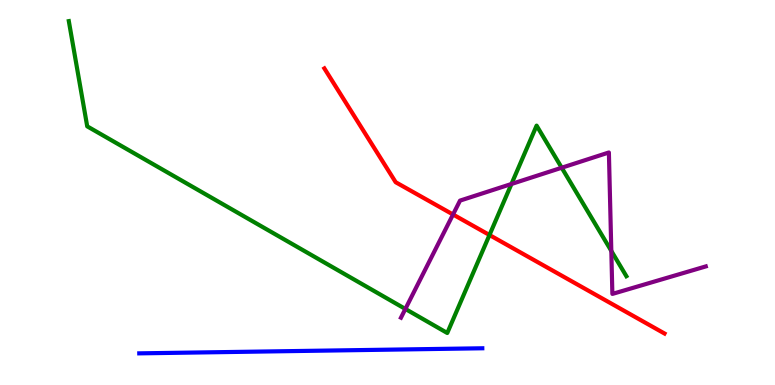[{'lines': ['blue', 'red'], 'intersections': []}, {'lines': ['green', 'red'], 'intersections': [{'x': 6.32, 'y': 3.9}]}, {'lines': ['purple', 'red'], 'intersections': [{'x': 5.85, 'y': 4.43}]}, {'lines': ['blue', 'green'], 'intersections': []}, {'lines': ['blue', 'purple'], 'intersections': []}, {'lines': ['green', 'purple'], 'intersections': [{'x': 5.23, 'y': 1.98}, {'x': 6.6, 'y': 5.22}, {'x': 7.25, 'y': 5.64}, {'x': 7.89, 'y': 3.48}]}]